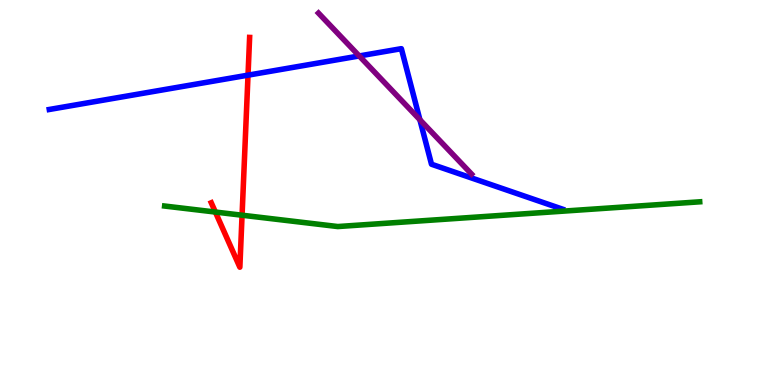[{'lines': ['blue', 'red'], 'intersections': [{'x': 3.2, 'y': 8.05}]}, {'lines': ['green', 'red'], 'intersections': [{'x': 2.78, 'y': 4.49}, {'x': 3.12, 'y': 4.41}]}, {'lines': ['purple', 'red'], 'intersections': []}, {'lines': ['blue', 'green'], 'intersections': []}, {'lines': ['blue', 'purple'], 'intersections': [{'x': 4.64, 'y': 8.55}, {'x': 5.42, 'y': 6.89}]}, {'lines': ['green', 'purple'], 'intersections': []}]